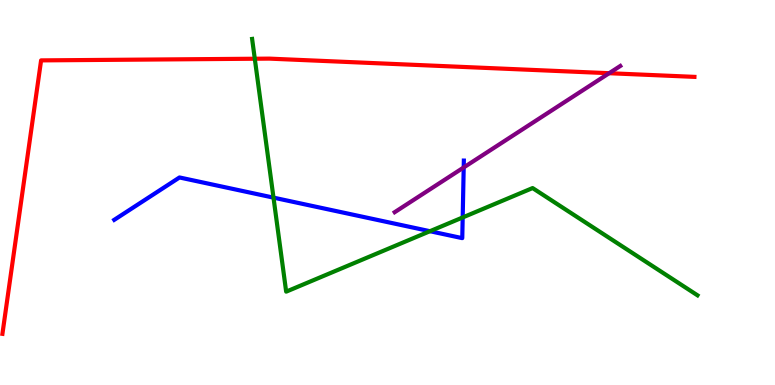[{'lines': ['blue', 'red'], 'intersections': []}, {'lines': ['green', 'red'], 'intersections': [{'x': 3.29, 'y': 8.47}]}, {'lines': ['purple', 'red'], 'intersections': [{'x': 7.86, 'y': 8.1}]}, {'lines': ['blue', 'green'], 'intersections': [{'x': 3.53, 'y': 4.87}, {'x': 5.55, 'y': 3.99}, {'x': 5.97, 'y': 4.35}]}, {'lines': ['blue', 'purple'], 'intersections': [{'x': 5.98, 'y': 5.65}]}, {'lines': ['green', 'purple'], 'intersections': []}]